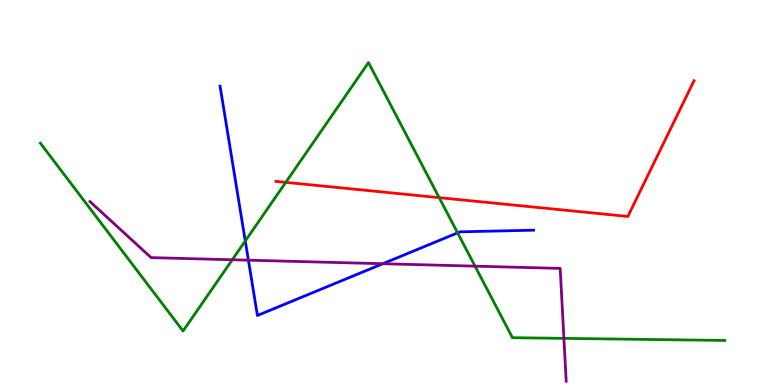[{'lines': ['blue', 'red'], 'intersections': []}, {'lines': ['green', 'red'], 'intersections': [{'x': 3.69, 'y': 5.26}, {'x': 5.67, 'y': 4.87}]}, {'lines': ['purple', 'red'], 'intersections': []}, {'lines': ['blue', 'green'], 'intersections': [{'x': 3.16, 'y': 3.74}, {'x': 5.9, 'y': 3.95}]}, {'lines': ['blue', 'purple'], 'intersections': [{'x': 3.21, 'y': 3.24}, {'x': 4.94, 'y': 3.15}]}, {'lines': ['green', 'purple'], 'intersections': [{'x': 3.0, 'y': 3.25}, {'x': 6.13, 'y': 3.09}, {'x': 7.28, 'y': 1.21}]}]